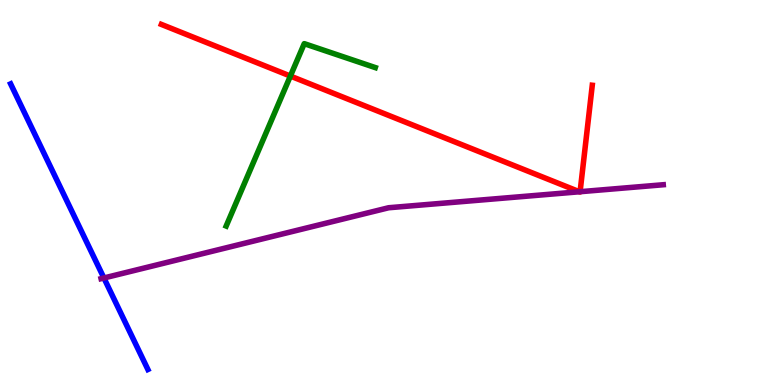[{'lines': ['blue', 'red'], 'intersections': []}, {'lines': ['green', 'red'], 'intersections': [{'x': 3.75, 'y': 8.02}]}, {'lines': ['purple', 'red'], 'intersections': [{'x': 7.48, 'y': 5.02}, {'x': 7.49, 'y': 5.02}]}, {'lines': ['blue', 'green'], 'intersections': []}, {'lines': ['blue', 'purple'], 'intersections': [{'x': 1.34, 'y': 2.78}]}, {'lines': ['green', 'purple'], 'intersections': []}]